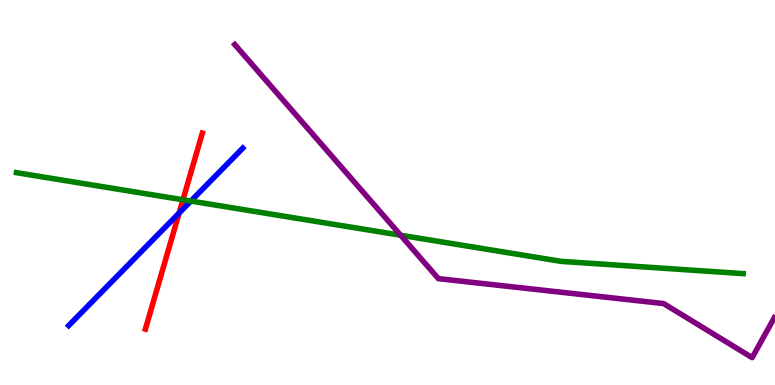[{'lines': ['blue', 'red'], 'intersections': [{'x': 2.31, 'y': 4.47}]}, {'lines': ['green', 'red'], 'intersections': [{'x': 2.36, 'y': 4.81}]}, {'lines': ['purple', 'red'], 'intersections': []}, {'lines': ['blue', 'green'], 'intersections': [{'x': 2.46, 'y': 4.78}]}, {'lines': ['blue', 'purple'], 'intersections': []}, {'lines': ['green', 'purple'], 'intersections': [{'x': 5.17, 'y': 3.89}]}]